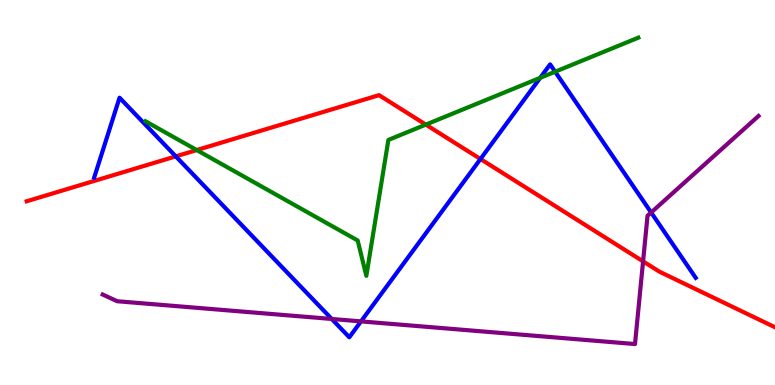[{'lines': ['blue', 'red'], 'intersections': [{'x': 2.27, 'y': 5.94}, {'x': 6.2, 'y': 5.87}]}, {'lines': ['green', 'red'], 'intersections': [{'x': 2.54, 'y': 6.1}, {'x': 5.49, 'y': 6.76}]}, {'lines': ['purple', 'red'], 'intersections': [{'x': 8.3, 'y': 3.21}]}, {'lines': ['blue', 'green'], 'intersections': [{'x': 6.97, 'y': 7.98}, {'x': 7.16, 'y': 8.14}]}, {'lines': ['blue', 'purple'], 'intersections': [{'x': 4.28, 'y': 1.72}, {'x': 4.66, 'y': 1.65}, {'x': 8.4, 'y': 4.48}]}, {'lines': ['green', 'purple'], 'intersections': []}]